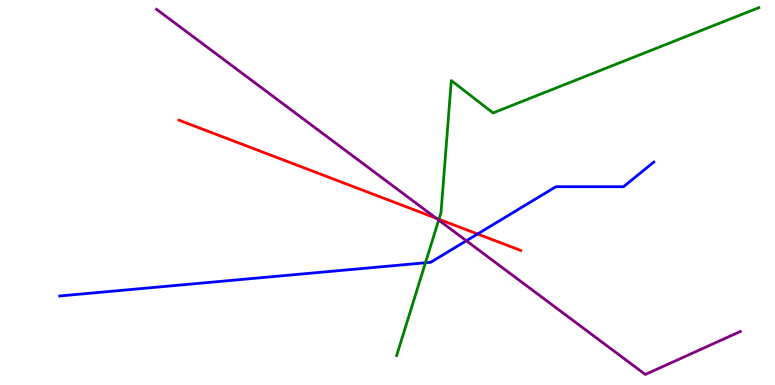[{'lines': ['blue', 'red'], 'intersections': [{'x': 6.16, 'y': 3.92}]}, {'lines': ['green', 'red'], 'intersections': [{'x': 5.66, 'y': 4.3}]}, {'lines': ['purple', 'red'], 'intersections': [{'x': 5.63, 'y': 4.33}]}, {'lines': ['blue', 'green'], 'intersections': [{'x': 5.49, 'y': 3.17}]}, {'lines': ['blue', 'purple'], 'intersections': [{'x': 6.02, 'y': 3.75}]}, {'lines': ['green', 'purple'], 'intersections': [{'x': 5.66, 'y': 4.28}]}]